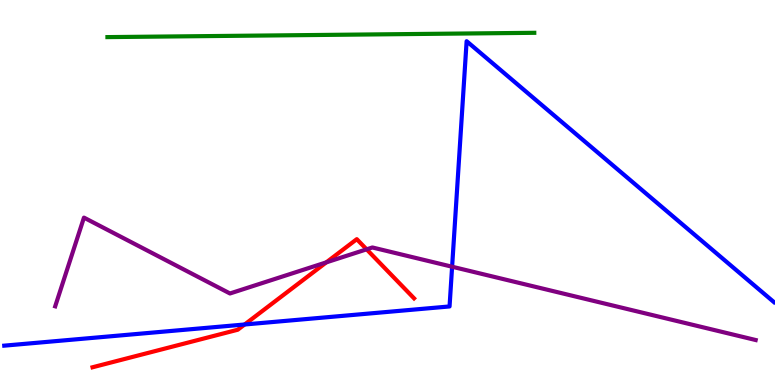[{'lines': ['blue', 'red'], 'intersections': [{'x': 3.16, 'y': 1.57}]}, {'lines': ['green', 'red'], 'intersections': []}, {'lines': ['purple', 'red'], 'intersections': [{'x': 4.21, 'y': 3.19}, {'x': 4.73, 'y': 3.52}]}, {'lines': ['blue', 'green'], 'intersections': []}, {'lines': ['blue', 'purple'], 'intersections': [{'x': 5.83, 'y': 3.07}]}, {'lines': ['green', 'purple'], 'intersections': []}]